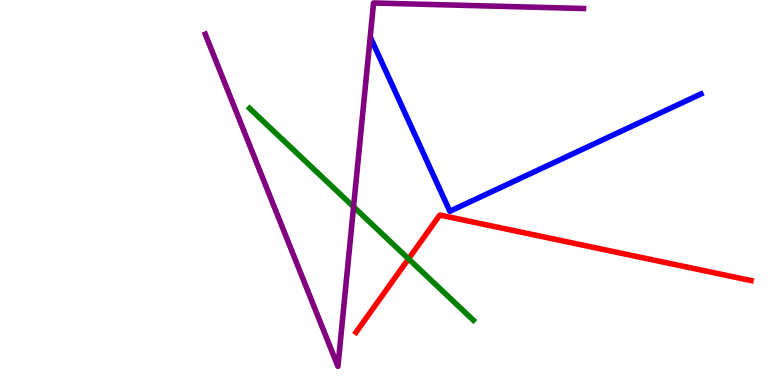[{'lines': ['blue', 'red'], 'intersections': []}, {'lines': ['green', 'red'], 'intersections': [{'x': 5.27, 'y': 3.28}]}, {'lines': ['purple', 'red'], 'intersections': []}, {'lines': ['blue', 'green'], 'intersections': []}, {'lines': ['blue', 'purple'], 'intersections': []}, {'lines': ['green', 'purple'], 'intersections': [{'x': 4.56, 'y': 4.63}]}]